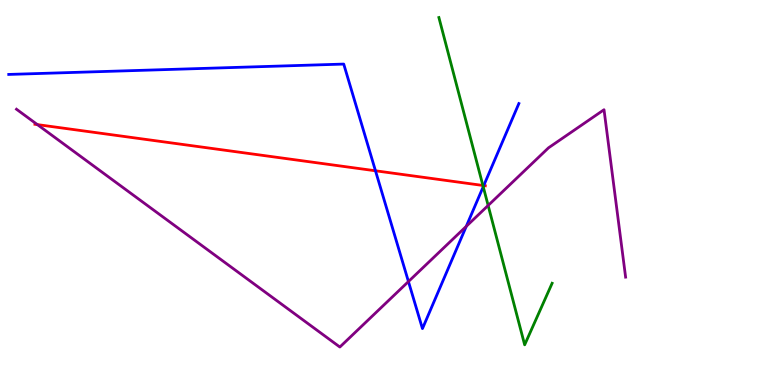[{'lines': ['blue', 'red'], 'intersections': [{'x': 4.84, 'y': 5.56}, {'x': 6.24, 'y': 5.18}]}, {'lines': ['green', 'red'], 'intersections': [{'x': 6.23, 'y': 5.18}]}, {'lines': ['purple', 'red'], 'intersections': [{'x': 0.483, 'y': 6.76}]}, {'lines': ['blue', 'green'], 'intersections': [{'x': 6.24, 'y': 5.15}]}, {'lines': ['blue', 'purple'], 'intersections': [{'x': 5.27, 'y': 2.69}, {'x': 6.02, 'y': 4.12}]}, {'lines': ['green', 'purple'], 'intersections': [{'x': 6.3, 'y': 4.66}]}]